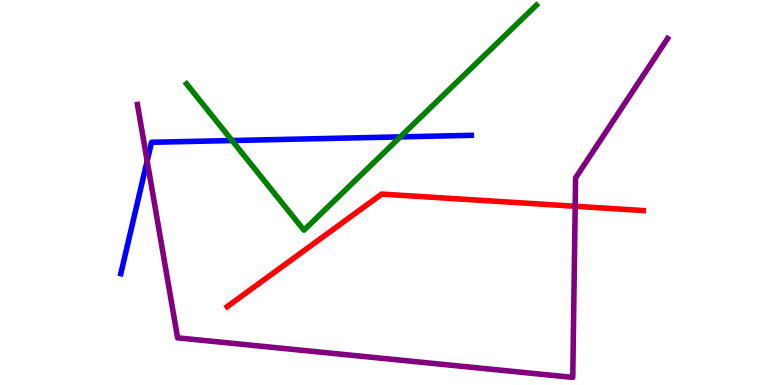[{'lines': ['blue', 'red'], 'intersections': []}, {'lines': ['green', 'red'], 'intersections': []}, {'lines': ['purple', 'red'], 'intersections': [{'x': 7.42, 'y': 4.64}]}, {'lines': ['blue', 'green'], 'intersections': [{'x': 2.99, 'y': 6.35}, {'x': 5.17, 'y': 6.44}]}, {'lines': ['blue', 'purple'], 'intersections': [{'x': 1.9, 'y': 5.82}]}, {'lines': ['green', 'purple'], 'intersections': []}]